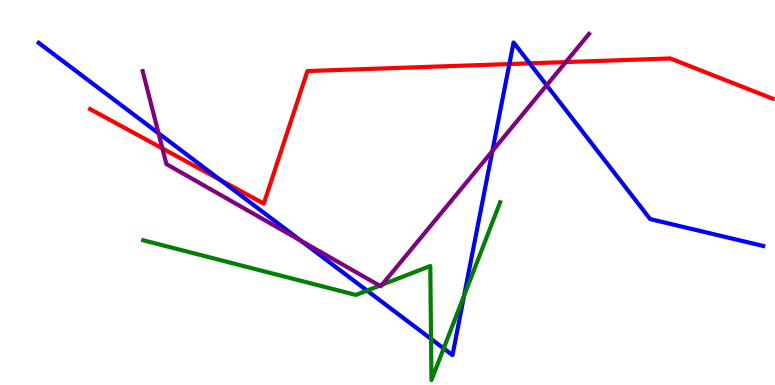[{'lines': ['blue', 'red'], 'intersections': [{'x': 2.85, 'y': 5.32}, {'x': 6.57, 'y': 8.34}, {'x': 6.83, 'y': 8.36}]}, {'lines': ['green', 'red'], 'intersections': []}, {'lines': ['purple', 'red'], 'intersections': [{'x': 2.1, 'y': 6.14}, {'x': 7.3, 'y': 8.39}]}, {'lines': ['blue', 'green'], 'intersections': [{'x': 4.74, 'y': 2.45}, {'x': 5.56, 'y': 1.2}, {'x': 5.73, 'y': 0.95}, {'x': 5.99, 'y': 2.32}]}, {'lines': ['blue', 'purple'], 'intersections': [{'x': 2.05, 'y': 6.54}, {'x': 3.89, 'y': 3.74}, {'x': 6.35, 'y': 6.08}, {'x': 7.05, 'y': 7.79}]}, {'lines': ['green', 'purple'], 'intersections': [{'x': 4.9, 'y': 2.58}, {'x': 4.93, 'y': 2.6}]}]